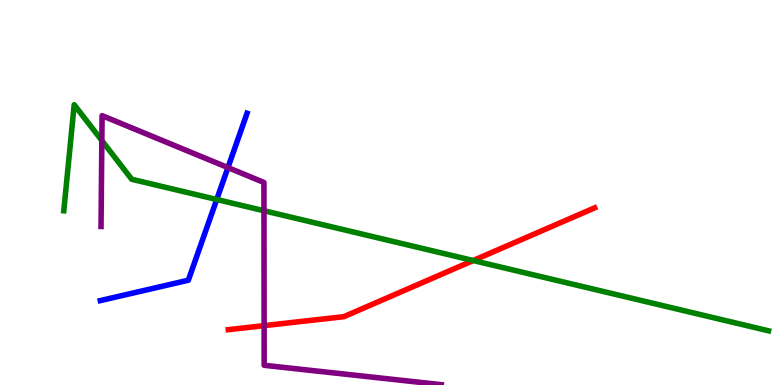[{'lines': ['blue', 'red'], 'intersections': []}, {'lines': ['green', 'red'], 'intersections': [{'x': 6.11, 'y': 3.23}]}, {'lines': ['purple', 'red'], 'intersections': [{'x': 3.41, 'y': 1.54}]}, {'lines': ['blue', 'green'], 'intersections': [{'x': 2.8, 'y': 4.82}]}, {'lines': ['blue', 'purple'], 'intersections': [{'x': 2.94, 'y': 5.65}]}, {'lines': ['green', 'purple'], 'intersections': [{'x': 1.31, 'y': 6.35}, {'x': 3.41, 'y': 4.53}]}]